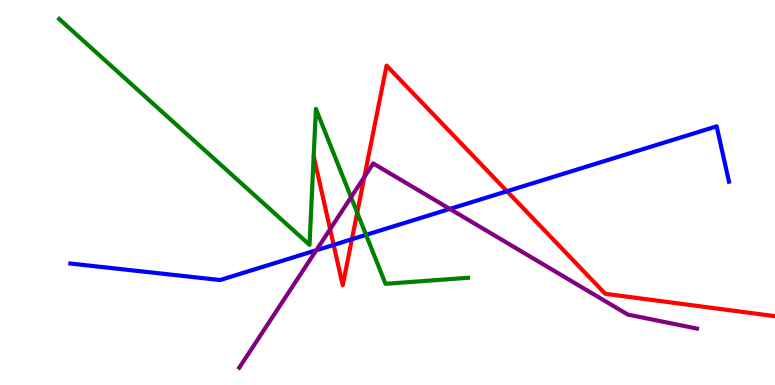[{'lines': ['blue', 'red'], 'intersections': [{'x': 4.31, 'y': 3.64}, {'x': 4.54, 'y': 3.79}, {'x': 6.54, 'y': 5.03}]}, {'lines': ['green', 'red'], 'intersections': [{'x': 4.61, 'y': 4.48}]}, {'lines': ['purple', 'red'], 'intersections': [{'x': 4.26, 'y': 4.05}, {'x': 4.7, 'y': 5.4}]}, {'lines': ['blue', 'green'], 'intersections': [{'x': 4.72, 'y': 3.9}]}, {'lines': ['blue', 'purple'], 'intersections': [{'x': 4.08, 'y': 3.5}, {'x': 5.8, 'y': 4.57}]}, {'lines': ['green', 'purple'], 'intersections': [{'x': 4.53, 'y': 4.88}]}]